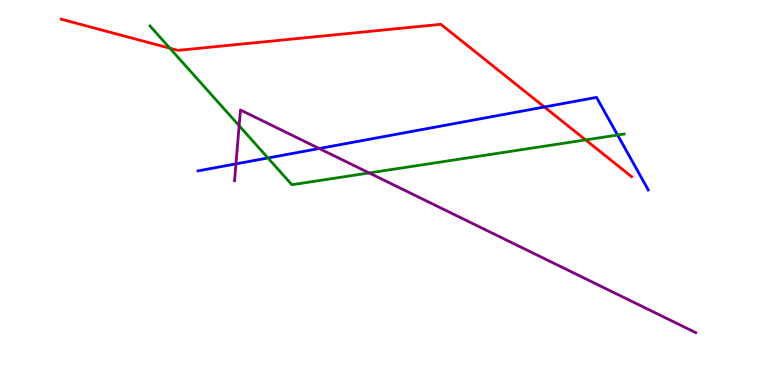[{'lines': ['blue', 'red'], 'intersections': [{'x': 7.02, 'y': 7.22}]}, {'lines': ['green', 'red'], 'intersections': [{'x': 2.19, 'y': 8.75}, {'x': 7.56, 'y': 6.37}]}, {'lines': ['purple', 'red'], 'intersections': []}, {'lines': ['blue', 'green'], 'intersections': [{'x': 3.46, 'y': 5.9}, {'x': 7.97, 'y': 6.49}]}, {'lines': ['blue', 'purple'], 'intersections': [{'x': 3.04, 'y': 5.74}, {'x': 4.12, 'y': 6.14}]}, {'lines': ['green', 'purple'], 'intersections': [{'x': 3.09, 'y': 6.73}, {'x': 4.76, 'y': 5.51}]}]